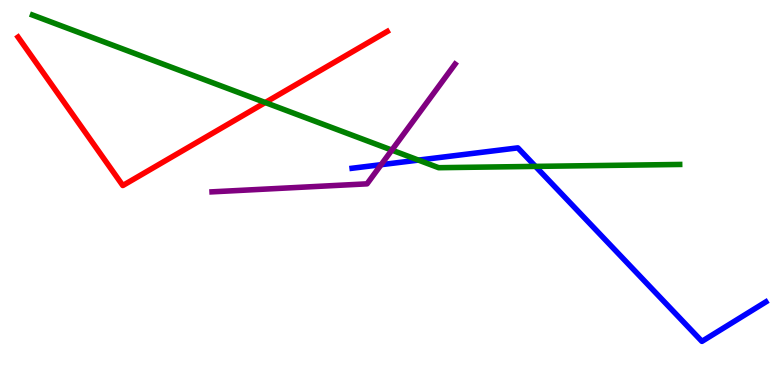[{'lines': ['blue', 'red'], 'intersections': []}, {'lines': ['green', 'red'], 'intersections': [{'x': 3.42, 'y': 7.34}]}, {'lines': ['purple', 'red'], 'intersections': []}, {'lines': ['blue', 'green'], 'intersections': [{'x': 5.4, 'y': 5.84}, {'x': 6.91, 'y': 5.68}]}, {'lines': ['blue', 'purple'], 'intersections': [{'x': 4.92, 'y': 5.72}]}, {'lines': ['green', 'purple'], 'intersections': [{'x': 5.06, 'y': 6.1}]}]